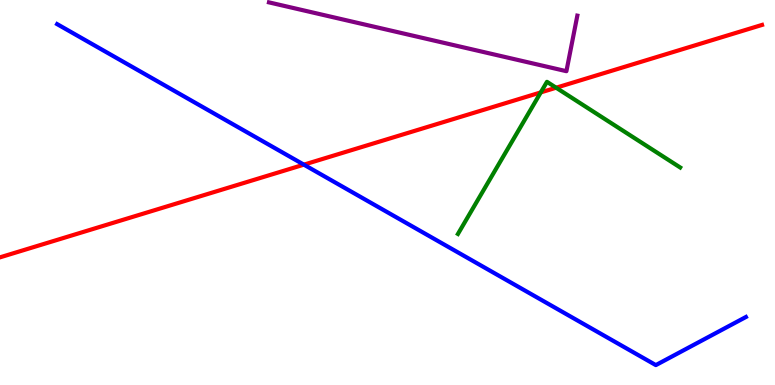[{'lines': ['blue', 'red'], 'intersections': [{'x': 3.92, 'y': 5.72}]}, {'lines': ['green', 'red'], 'intersections': [{'x': 6.98, 'y': 7.6}, {'x': 7.18, 'y': 7.72}]}, {'lines': ['purple', 'red'], 'intersections': []}, {'lines': ['blue', 'green'], 'intersections': []}, {'lines': ['blue', 'purple'], 'intersections': []}, {'lines': ['green', 'purple'], 'intersections': []}]